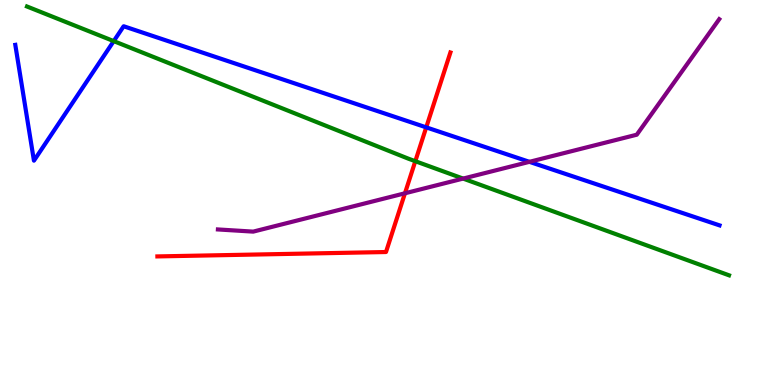[{'lines': ['blue', 'red'], 'intersections': [{'x': 5.5, 'y': 6.69}]}, {'lines': ['green', 'red'], 'intersections': [{'x': 5.36, 'y': 5.81}]}, {'lines': ['purple', 'red'], 'intersections': [{'x': 5.23, 'y': 4.98}]}, {'lines': ['blue', 'green'], 'intersections': [{'x': 1.47, 'y': 8.93}]}, {'lines': ['blue', 'purple'], 'intersections': [{'x': 6.83, 'y': 5.8}]}, {'lines': ['green', 'purple'], 'intersections': [{'x': 5.98, 'y': 5.36}]}]